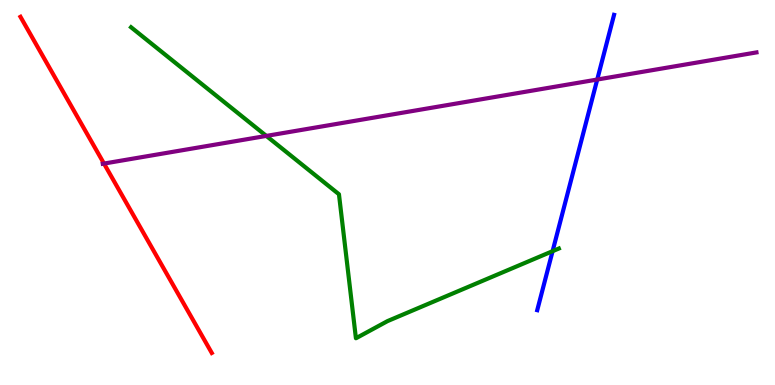[{'lines': ['blue', 'red'], 'intersections': []}, {'lines': ['green', 'red'], 'intersections': []}, {'lines': ['purple', 'red'], 'intersections': [{'x': 1.34, 'y': 5.75}]}, {'lines': ['blue', 'green'], 'intersections': [{'x': 7.13, 'y': 3.48}]}, {'lines': ['blue', 'purple'], 'intersections': [{'x': 7.71, 'y': 7.93}]}, {'lines': ['green', 'purple'], 'intersections': [{'x': 3.44, 'y': 6.47}]}]